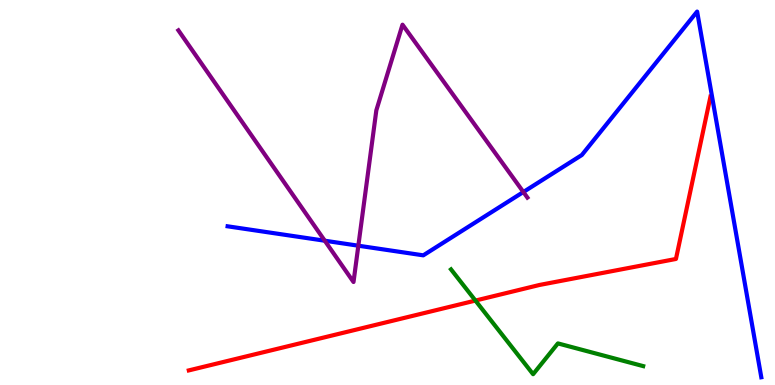[{'lines': ['blue', 'red'], 'intersections': []}, {'lines': ['green', 'red'], 'intersections': [{'x': 6.13, 'y': 2.19}]}, {'lines': ['purple', 'red'], 'intersections': []}, {'lines': ['blue', 'green'], 'intersections': []}, {'lines': ['blue', 'purple'], 'intersections': [{'x': 4.19, 'y': 3.75}, {'x': 4.62, 'y': 3.62}, {'x': 6.75, 'y': 5.01}]}, {'lines': ['green', 'purple'], 'intersections': []}]